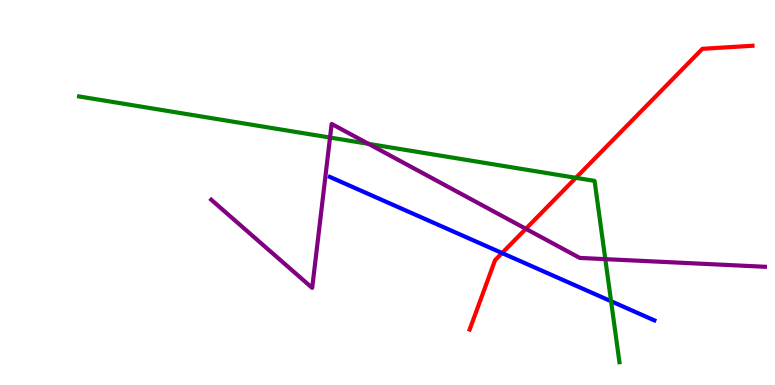[{'lines': ['blue', 'red'], 'intersections': [{'x': 6.48, 'y': 3.43}]}, {'lines': ['green', 'red'], 'intersections': [{'x': 7.43, 'y': 5.38}]}, {'lines': ['purple', 'red'], 'intersections': [{'x': 6.79, 'y': 4.06}]}, {'lines': ['blue', 'green'], 'intersections': [{'x': 7.88, 'y': 2.18}]}, {'lines': ['blue', 'purple'], 'intersections': []}, {'lines': ['green', 'purple'], 'intersections': [{'x': 4.26, 'y': 6.43}, {'x': 4.75, 'y': 6.26}, {'x': 7.81, 'y': 3.27}]}]